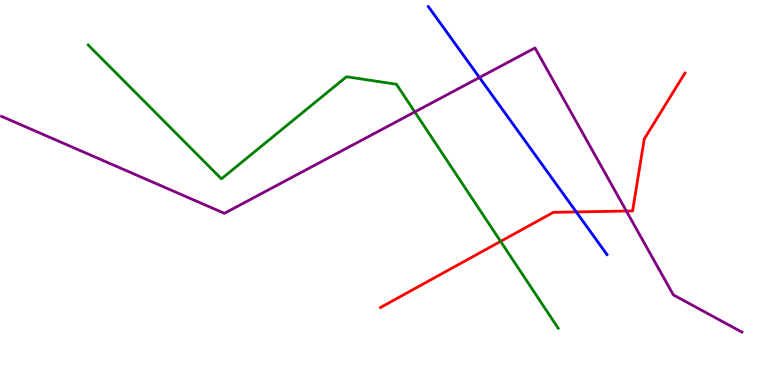[{'lines': ['blue', 'red'], 'intersections': [{'x': 7.44, 'y': 4.5}]}, {'lines': ['green', 'red'], 'intersections': [{'x': 6.46, 'y': 3.73}]}, {'lines': ['purple', 'red'], 'intersections': [{'x': 8.08, 'y': 4.52}]}, {'lines': ['blue', 'green'], 'intersections': []}, {'lines': ['blue', 'purple'], 'intersections': [{'x': 6.19, 'y': 7.99}]}, {'lines': ['green', 'purple'], 'intersections': [{'x': 5.35, 'y': 7.09}]}]